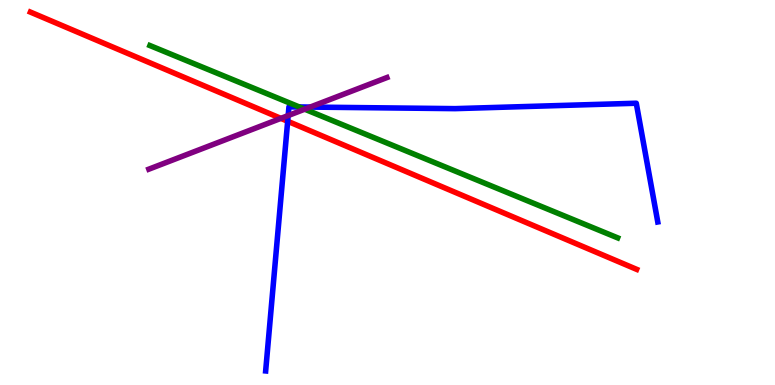[{'lines': ['blue', 'red'], 'intersections': [{'x': 3.71, 'y': 6.85}]}, {'lines': ['green', 'red'], 'intersections': []}, {'lines': ['purple', 'red'], 'intersections': [{'x': 3.62, 'y': 6.93}]}, {'lines': ['blue', 'green'], 'intersections': [{'x': 3.86, 'y': 7.22}]}, {'lines': ['blue', 'purple'], 'intersections': [{'x': 3.72, 'y': 7.0}, {'x': 4.0, 'y': 7.22}]}, {'lines': ['green', 'purple'], 'intersections': [{'x': 3.93, 'y': 7.16}]}]